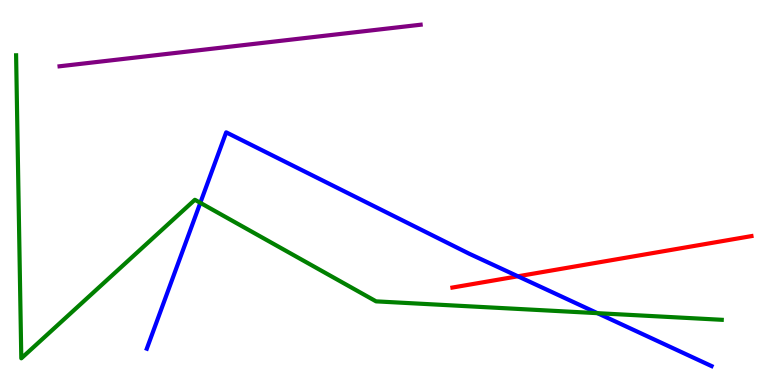[{'lines': ['blue', 'red'], 'intersections': [{'x': 6.68, 'y': 2.82}]}, {'lines': ['green', 'red'], 'intersections': []}, {'lines': ['purple', 'red'], 'intersections': []}, {'lines': ['blue', 'green'], 'intersections': [{'x': 2.58, 'y': 4.73}, {'x': 7.71, 'y': 1.87}]}, {'lines': ['blue', 'purple'], 'intersections': []}, {'lines': ['green', 'purple'], 'intersections': []}]